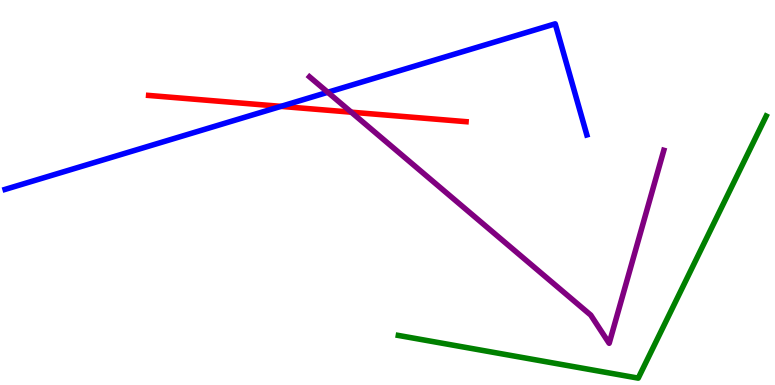[{'lines': ['blue', 'red'], 'intersections': [{'x': 3.63, 'y': 7.24}]}, {'lines': ['green', 'red'], 'intersections': []}, {'lines': ['purple', 'red'], 'intersections': [{'x': 4.53, 'y': 7.09}]}, {'lines': ['blue', 'green'], 'intersections': []}, {'lines': ['blue', 'purple'], 'intersections': [{'x': 4.23, 'y': 7.6}]}, {'lines': ['green', 'purple'], 'intersections': []}]